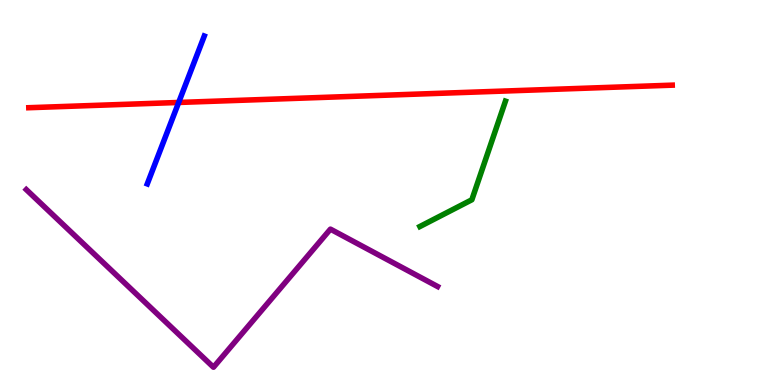[{'lines': ['blue', 'red'], 'intersections': [{'x': 2.31, 'y': 7.34}]}, {'lines': ['green', 'red'], 'intersections': []}, {'lines': ['purple', 'red'], 'intersections': []}, {'lines': ['blue', 'green'], 'intersections': []}, {'lines': ['blue', 'purple'], 'intersections': []}, {'lines': ['green', 'purple'], 'intersections': []}]